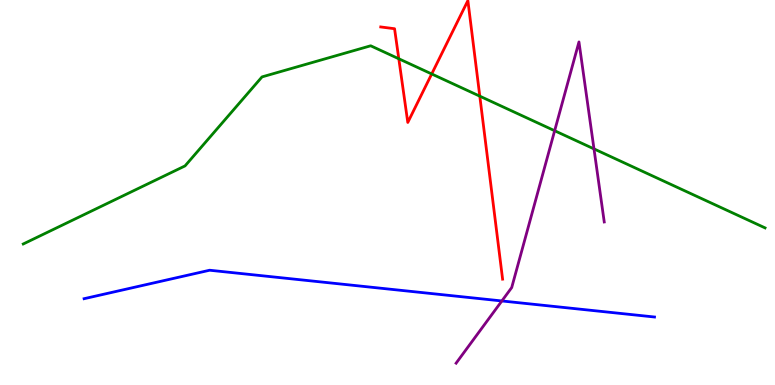[{'lines': ['blue', 'red'], 'intersections': []}, {'lines': ['green', 'red'], 'intersections': [{'x': 5.15, 'y': 8.47}, {'x': 5.57, 'y': 8.08}, {'x': 6.19, 'y': 7.5}]}, {'lines': ['purple', 'red'], 'intersections': []}, {'lines': ['blue', 'green'], 'intersections': []}, {'lines': ['blue', 'purple'], 'intersections': [{'x': 6.48, 'y': 2.18}]}, {'lines': ['green', 'purple'], 'intersections': [{'x': 7.16, 'y': 6.6}, {'x': 7.66, 'y': 6.13}]}]